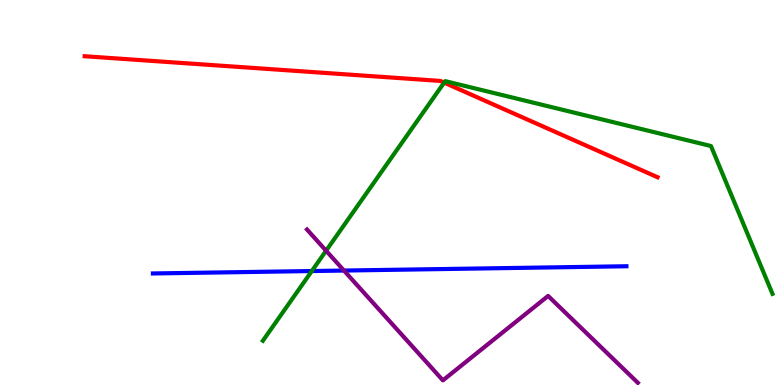[{'lines': ['blue', 'red'], 'intersections': []}, {'lines': ['green', 'red'], 'intersections': [{'x': 5.73, 'y': 7.85}]}, {'lines': ['purple', 'red'], 'intersections': []}, {'lines': ['blue', 'green'], 'intersections': [{'x': 4.02, 'y': 2.96}]}, {'lines': ['blue', 'purple'], 'intersections': [{'x': 4.44, 'y': 2.97}]}, {'lines': ['green', 'purple'], 'intersections': [{'x': 4.21, 'y': 3.49}]}]